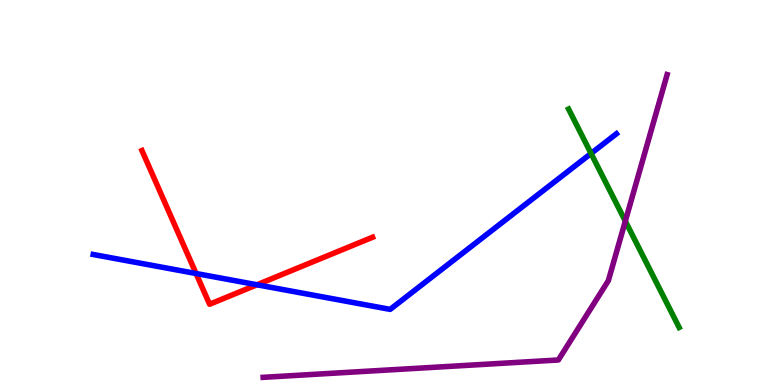[{'lines': ['blue', 'red'], 'intersections': [{'x': 2.53, 'y': 2.9}, {'x': 3.32, 'y': 2.6}]}, {'lines': ['green', 'red'], 'intersections': []}, {'lines': ['purple', 'red'], 'intersections': []}, {'lines': ['blue', 'green'], 'intersections': [{'x': 7.63, 'y': 6.01}]}, {'lines': ['blue', 'purple'], 'intersections': []}, {'lines': ['green', 'purple'], 'intersections': [{'x': 8.07, 'y': 4.26}]}]